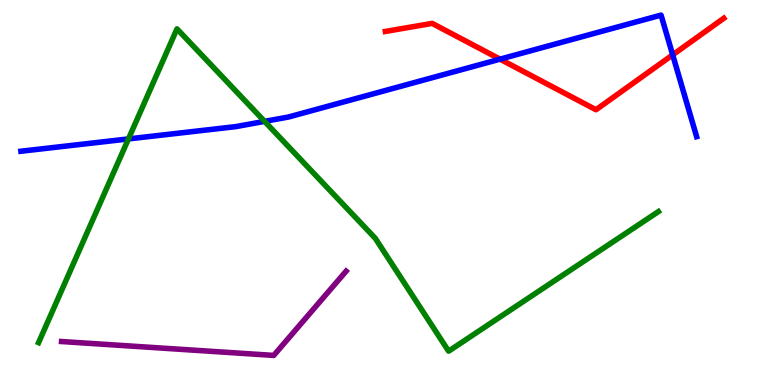[{'lines': ['blue', 'red'], 'intersections': [{'x': 6.45, 'y': 8.46}, {'x': 8.68, 'y': 8.58}]}, {'lines': ['green', 'red'], 'intersections': []}, {'lines': ['purple', 'red'], 'intersections': []}, {'lines': ['blue', 'green'], 'intersections': [{'x': 1.66, 'y': 6.39}, {'x': 3.41, 'y': 6.85}]}, {'lines': ['blue', 'purple'], 'intersections': []}, {'lines': ['green', 'purple'], 'intersections': []}]